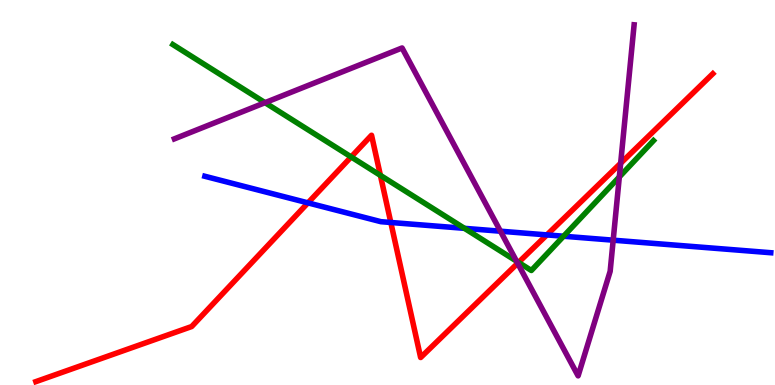[{'lines': ['blue', 'red'], 'intersections': [{'x': 3.97, 'y': 4.73}, {'x': 5.04, 'y': 4.22}, {'x': 7.06, 'y': 3.9}]}, {'lines': ['green', 'red'], 'intersections': [{'x': 4.53, 'y': 5.92}, {'x': 4.91, 'y': 5.45}, {'x': 6.69, 'y': 3.18}]}, {'lines': ['purple', 'red'], 'intersections': [{'x': 6.68, 'y': 3.16}, {'x': 8.01, 'y': 5.76}]}, {'lines': ['blue', 'green'], 'intersections': [{'x': 5.99, 'y': 4.07}, {'x': 7.27, 'y': 3.86}]}, {'lines': ['blue', 'purple'], 'intersections': [{'x': 6.46, 'y': 3.99}, {'x': 7.91, 'y': 3.76}]}, {'lines': ['green', 'purple'], 'intersections': [{'x': 3.42, 'y': 7.33}, {'x': 6.66, 'y': 3.22}, {'x': 7.99, 'y': 5.4}]}]